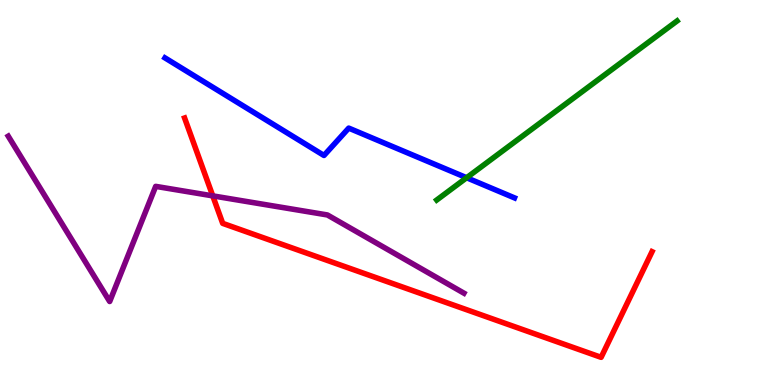[{'lines': ['blue', 'red'], 'intersections': []}, {'lines': ['green', 'red'], 'intersections': []}, {'lines': ['purple', 'red'], 'intersections': [{'x': 2.75, 'y': 4.91}]}, {'lines': ['blue', 'green'], 'intersections': [{'x': 6.02, 'y': 5.38}]}, {'lines': ['blue', 'purple'], 'intersections': []}, {'lines': ['green', 'purple'], 'intersections': []}]